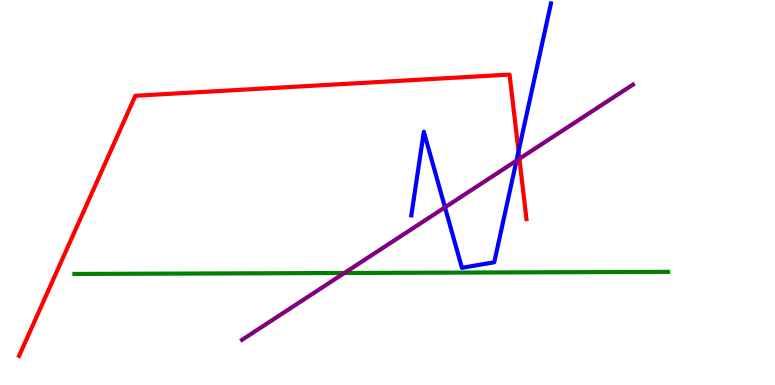[{'lines': ['blue', 'red'], 'intersections': [{'x': 6.69, 'y': 6.07}]}, {'lines': ['green', 'red'], 'intersections': []}, {'lines': ['purple', 'red'], 'intersections': [{'x': 6.7, 'y': 5.88}]}, {'lines': ['blue', 'green'], 'intersections': []}, {'lines': ['blue', 'purple'], 'intersections': [{'x': 5.74, 'y': 4.61}, {'x': 6.66, 'y': 5.83}]}, {'lines': ['green', 'purple'], 'intersections': [{'x': 4.44, 'y': 2.91}]}]